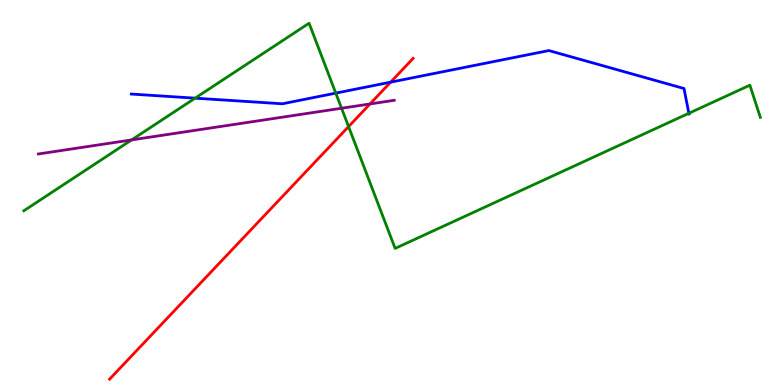[{'lines': ['blue', 'red'], 'intersections': [{'x': 5.04, 'y': 7.87}]}, {'lines': ['green', 'red'], 'intersections': [{'x': 4.5, 'y': 6.71}]}, {'lines': ['purple', 'red'], 'intersections': [{'x': 4.77, 'y': 7.3}]}, {'lines': ['blue', 'green'], 'intersections': [{'x': 2.52, 'y': 7.45}, {'x': 4.33, 'y': 7.58}, {'x': 8.89, 'y': 7.06}]}, {'lines': ['blue', 'purple'], 'intersections': []}, {'lines': ['green', 'purple'], 'intersections': [{'x': 1.7, 'y': 6.37}, {'x': 4.41, 'y': 7.19}]}]